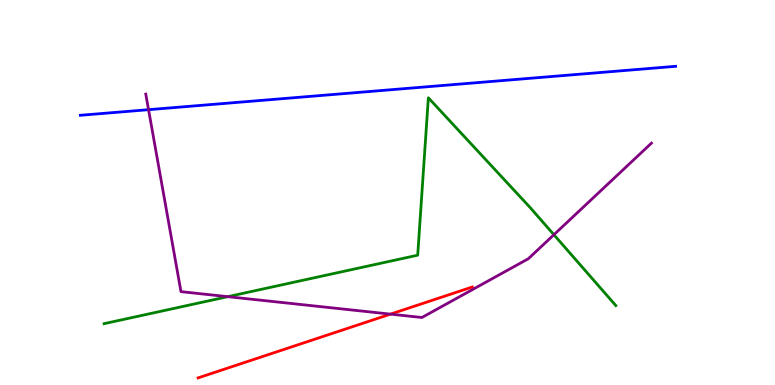[{'lines': ['blue', 'red'], 'intersections': []}, {'lines': ['green', 'red'], 'intersections': []}, {'lines': ['purple', 'red'], 'intersections': [{'x': 5.04, 'y': 1.84}]}, {'lines': ['blue', 'green'], 'intersections': []}, {'lines': ['blue', 'purple'], 'intersections': [{'x': 1.92, 'y': 7.15}]}, {'lines': ['green', 'purple'], 'intersections': [{'x': 2.94, 'y': 2.29}, {'x': 7.15, 'y': 3.9}]}]